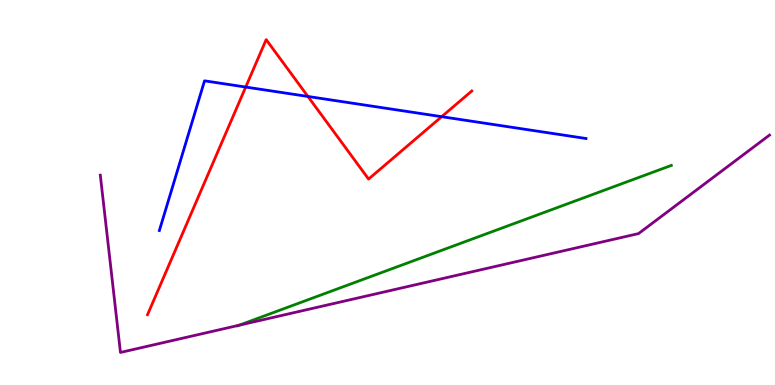[{'lines': ['blue', 'red'], 'intersections': [{'x': 3.17, 'y': 7.74}, {'x': 3.97, 'y': 7.49}, {'x': 5.7, 'y': 6.97}]}, {'lines': ['green', 'red'], 'intersections': []}, {'lines': ['purple', 'red'], 'intersections': []}, {'lines': ['blue', 'green'], 'intersections': []}, {'lines': ['blue', 'purple'], 'intersections': []}, {'lines': ['green', 'purple'], 'intersections': [{'x': 3.09, 'y': 1.55}]}]